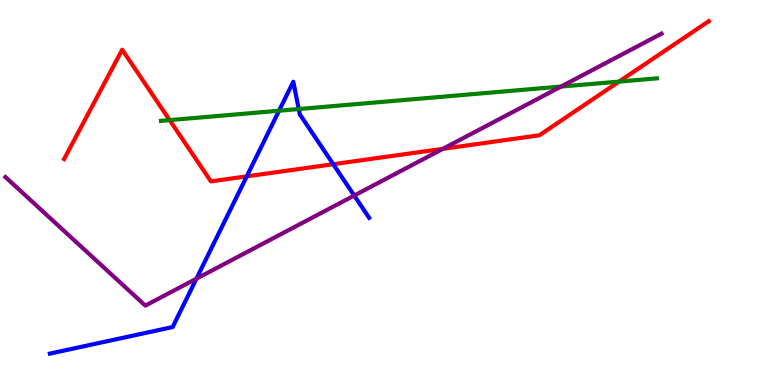[{'lines': ['blue', 'red'], 'intersections': [{'x': 3.18, 'y': 5.42}, {'x': 4.3, 'y': 5.73}]}, {'lines': ['green', 'red'], 'intersections': [{'x': 2.19, 'y': 6.88}, {'x': 7.99, 'y': 7.88}]}, {'lines': ['purple', 'red'], 'intersections': [{'x': 5.71, 'y': 6.13}]}, {'lines': ['blue', 'green'], 'intersections': [{'x': 3.6, 'y': 7.12}, {'x': 3.85, 'y': 7.17}]}, {'lines': ['blue', 'purple'], 'intersections': [{'x': 2.53, 'y': 2.76}, {'x': 4.57, 'y': 4.92}]}, {'lines': ['green', 'purple'], 'intersections': [{'x': 7.24, 'y': 7.75}]}]